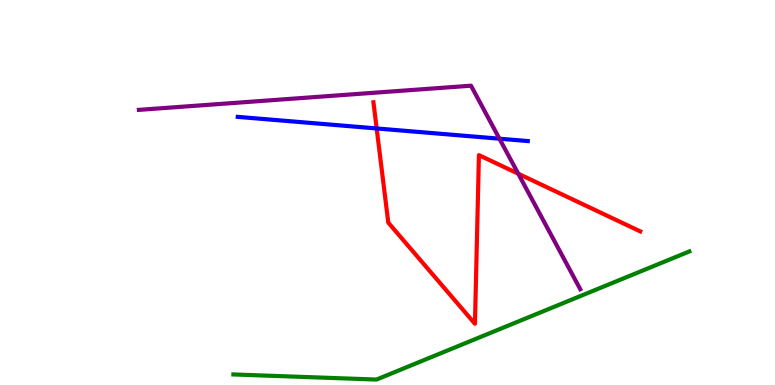[{'lines': ['blue', 'red'], 'intersections': [{'x': 4.86, 'y': 6.66}]}, {'lines': ['green', 'red'], 'intersections': []}, {'lines': ['purple', 'red'], 'intersections': [{'x': 6.69, 'y': 5.49}]}, {'lines': ['blue', 'green'], 'intersections': []}, {'lines': ['blue', 'purple'], 'intersections': [{'x': 6.44, 'y': 6.4}]}, {'lines': ['green', 'purple'], 'intersections': []}]